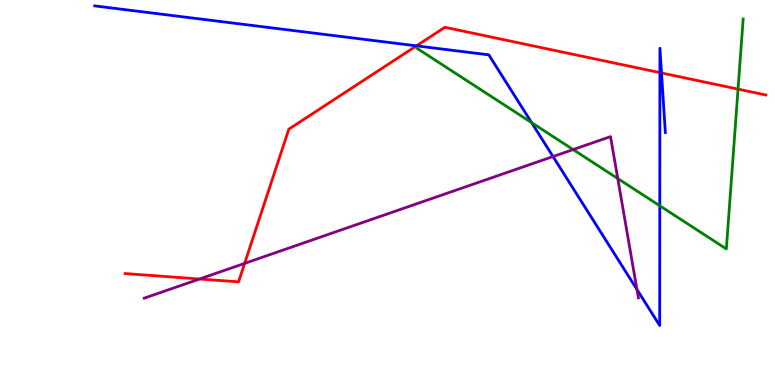[{'lines': ['blue', 'red'], 'intersections': [{'x': 5.37, 'y': 8.81}, {'x': 8.51, 'y': 8.11}, {'x': 8.54, 'y': 8.1}]}, {'lines': ['green', 'red'], 'intersections': [{'x': 9.52, 'y': 7.69}]}, {'lines': ['purple', 'red'], 'intersections': [{'x': 2.57, 'y': 2.75}, {'x': 3.16, 'y': 3.16}]}, {'lines': ['blue', 'green'], 'intersections': [{'x': 6.86, 'y': 6.81}, {'x': 8.51, 'y': 4.66}]}, {'lines': ['blue', 'purple'], 'intersections': [{'x': 7.14, 'y': 5.93}, {'x': 8.22, 'y': 2.48}]}, {'lines': ['green', 'purple'], 'intersections': [{'x': 7.4, 'y': 6.11}, {'x': 7.97, 'y': 5.36}]}]